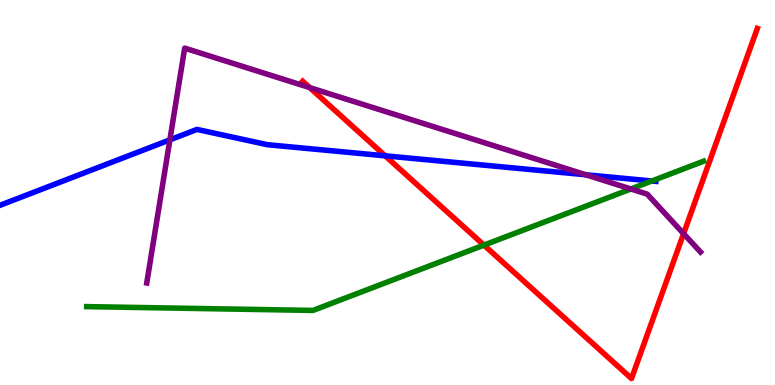[{'lines': ['blue', 'red'], 'intersections': [{'x': 4.97, 'y': 5.95}]}, {'lines': ['green', 'red'], 'intersections': [{'x': 6.24, 'y': 3.63}]}, {'lines': ['purple', 'red'], 'intersections': [{'x': 4.0, 'y': 7.73}, {'x': 8.82, 'y': 3.93}]}, {'lines': ['blue', 'green'], 'intersections': [{'x': 8.41, 'y': 5.3}]}, {'lines': ['blue', 'purple'], 'intersections': [{'x': 2.19, 'y': 6.37}, {'x': 7.56, 'y': 5.46}]}, {'lines': ['green', 'purple'], 'intersections': [{'x': 8.14, 'y': 5.09}]}]